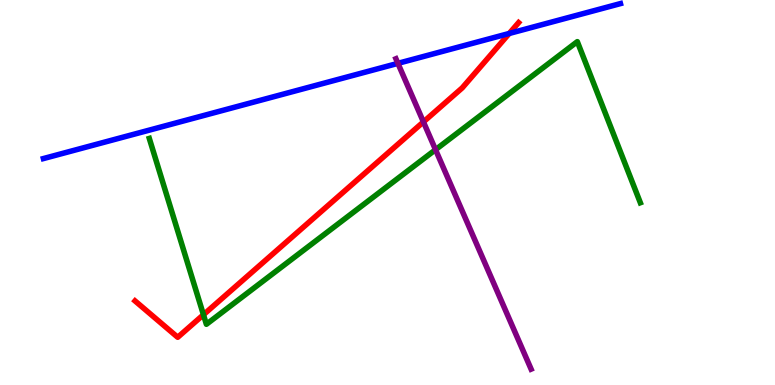[{'lines': ['blue', 'red'], 'intersections': [{'x': 6.57, 'y': 9.13}]}, {'lines': ['green', 'red'], 'intersections': [{'x': 2.63, 'y': 1.83}]}, {'lines': ['purple', 'red'], 'intersections': [{'x': 5.46, 'y': 6.83}]}, {'lines': ['blue', 'green'], 'intersections': []}, {'lines': ['blue', 'purple'], 'intersections': [{'x': 5.13, 'y': 8.35}]}, {'lines': ['green', 'purple'], 'intersections': [{'x': 5.62, 'y': 6.11}]}]